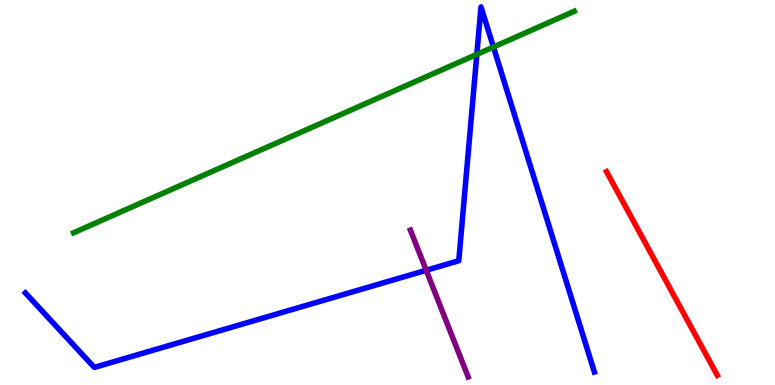[{'lines': ['blue', 'red'], 'intersections': []}, {'lines': ['green', 'red'], 'intersections': []}, {'lines': ['purple', 'red'], 'intersections': []}, {'lines': ['blue', 'green'], 'intersections': [{'x': 6.15, 'y': 8.59}, {'x': 6.37, 'y': 8.78}]}, {'lines': ['blue', 'purple'], 'intersections': [{'x': 5.5, 'y': 2.98}]}, {'lines': ['green', 'purple'], 'intersections': []}]